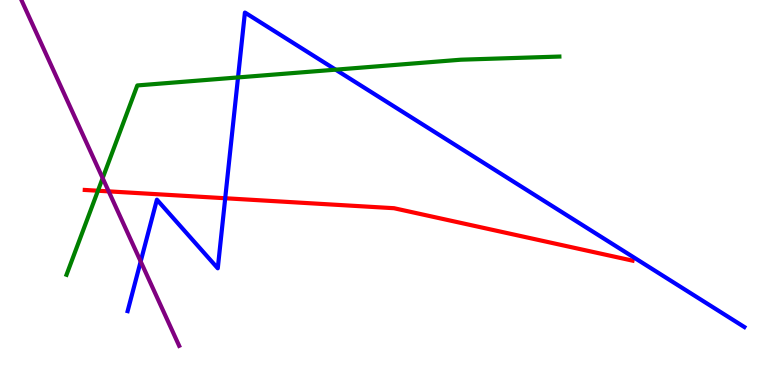[{'lines': ['blue', 'red'], 'intersections': [{'x': 2.91, 'y': 4.85}]}, {'lines': ['green', 'red'], 'intersections': [{'x': 1.26, 'y': 5.05}]}, {'lines': ['purple', 'red'], 'intersections': [{'x': 1.4, 'y': 5.03}]}, {'lines': ['blue', 'green'], 'intersections': [{'x': 3.07, 'y': 7.99}, {'x': 4.33, 'y': 8.19}]}, {'lines': ['blue', 'purple'], 'intersections': [{'x': 1.82, 'y': 3.21}]}, {'lines': ['green', 'purple'], 'intersections': [{'x': 1.32, 'y': 5.37}]}]